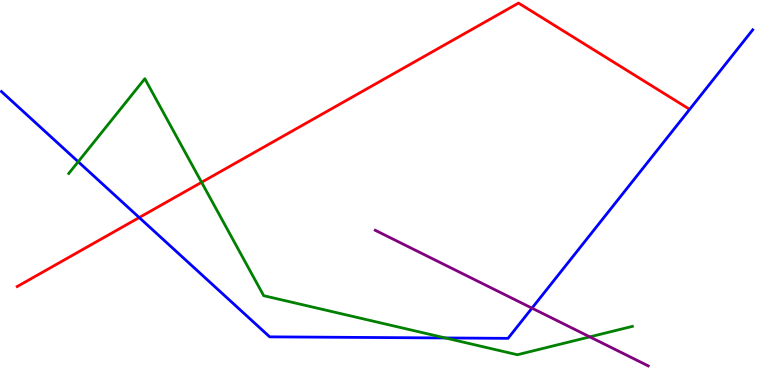[{'lines': ['blue', 'red'], 'intersections': [{'x': 1.8, 'y': 4.35}]}, {'lines': ['green', 'red'], 'intersections': [{'x': 2.6, 'y': 5.27}]}, {'lines': ['purple', 'red'], 'intersections': []}, {'lines': ['blue', 'green'], 'intersections': [{'x': 1.01, 'y': 5.8}, {'x': 5.75, 'y': 1.22}]}, {'lines': ['blue', 'purple'], 'intersections': [{'x': 6.86, 'y': 2.0}]}, {'lines': ['green', 'purple'], 'intersections': [{'x': 7.61, 'y': 1.25}]}]